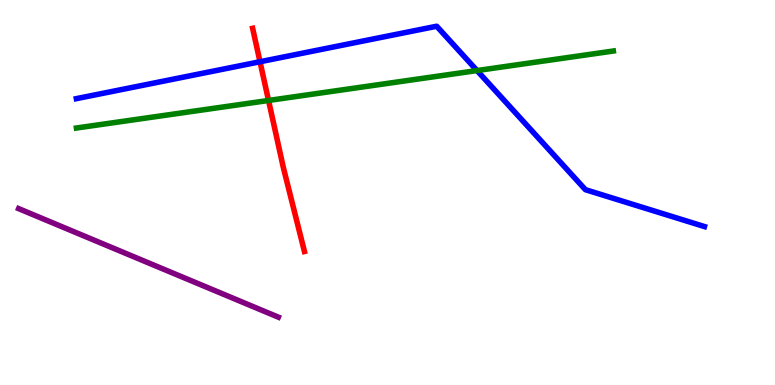[{'lines': ['blue', 'red'], 'intersections': [{'x': 3.35, 'y': 8.4}]}, {'lines': ['green', 'red'], 'intersections': [{'x': 3.47, 'y': 7.39}]}, {'lines': ['purple', 'red'], 'intersections': []}, {'lines': ['blue', 'green'], 'intersections': [{'x': 6.16, 'y': 8.17}]}, {'lines': ['blue', 'purple'], 'intersections': []}, {'lines': ['green', 'purple'], 'intersections': []}]